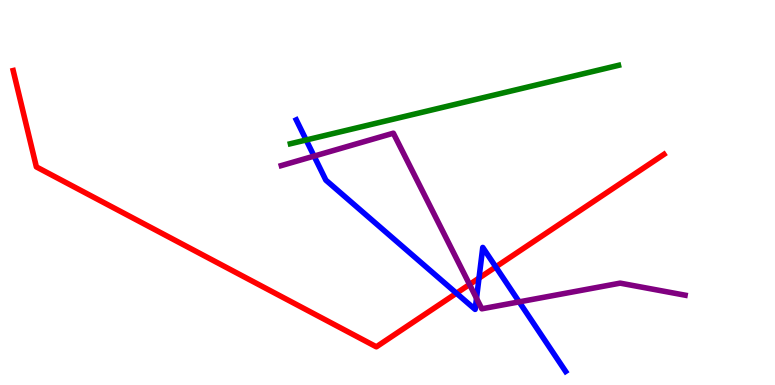[{'lines': ['blue', 'red'], 'intersections': [{'x': 5.89, 'y': 2.38}, {'x': 6.18, 'y': 2.78}, {'x': 6.4, 'y': 3.07}]}, {'lines': ['green', 'red'], 'intersections': []}, {'lines': ['purple', 'red'], 'intersections': [{'x': 6.06, 'y': 2.61}]}, {'lines': ['blue', 'green'], 'intersections': [{'x': 3.95, 'y': 6.36}]}, {'lines': ['blue', 'purple'], 'intersections': [{'x': 4.05, 'y': 5.94}, {'x': 6.15, 'y': 2.25}, {'x': 6.7, 'y': 2.16}]}, {'lines': ['green', 'purple'], 'intersections': []}]